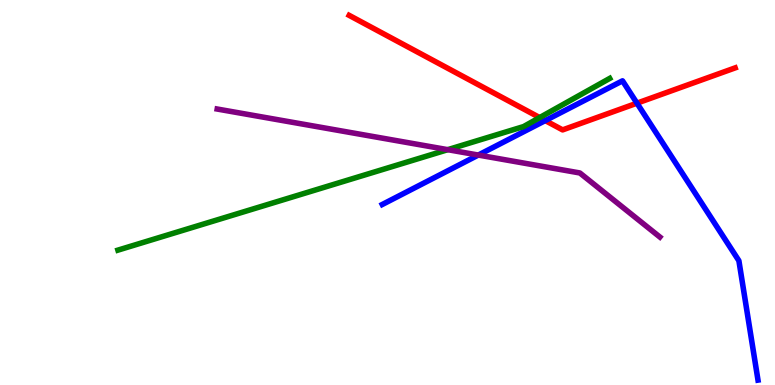[{'lines': ['blue', 'red'], 'intersections': [{'x': 7.04, 'y': 6.87}, {'x': 8.22, 'y': 7.32}]}, {'lines': ['green', 'red'], 'intersections': [{'x': 6.96, 'y': 6.95}]}, {'lines': ['purple', 'red'], 'intersections': []}, {'lines': ['blue', 'green'], 'intersections': []}, {'lines': ['blue', 'purple'], 'intersections': [{'x': 6.17, 'y': 5.97}]}, {'lines': ['green', 'purple'], 'intersections': [{'x': 5.78, 'y': 6.11}]}]